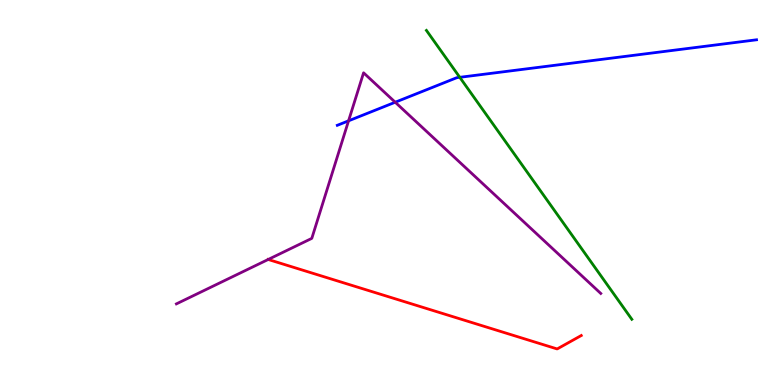[{'lines': ['blue', 'red'], 'intersections': []}, {'lines': ['green', 'red'], 'intersections': []}, {'lines': ['purple', 'red'], 'intersections': [{'x': 3.46, 'y': 3.26}]}, {'lines': ['blue', 'green'], 'intersections': [{'x': 5.93, 'y': 7.99}]}, {'lines': ['blue', 'purple'], 'intersections': [{'x': 4.5, 'y': 6.86}, {'x': 5.1, 'y': 7.34}]}, {'lines': ['green', 'purple'], 'intersections': []}]